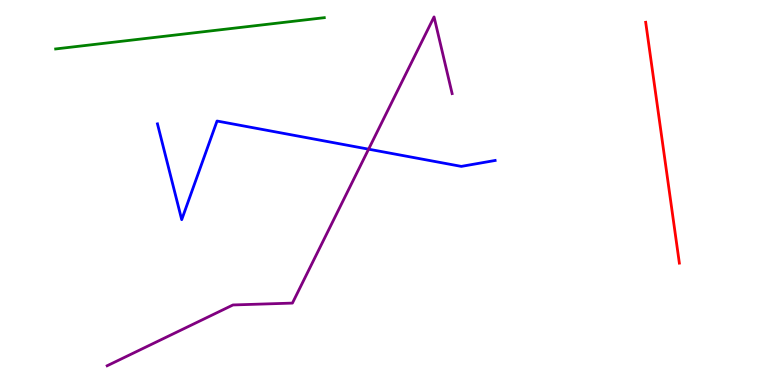[{'lines': ['blue', 'red'], 'intersections': []}, {'lines': ['green', 'red'], 'intersections': []}, {'lines': ['purple', 'red'], 'intersections': []}, {'lines': ['blue', 'green'], 'intersections': []}, {'lines': ['blue', 'purple'], 'intersections': [{'x': 4.76, 'y': 6.13}]}, {'lines': ['green', 'purple'], 'intersections': []}]